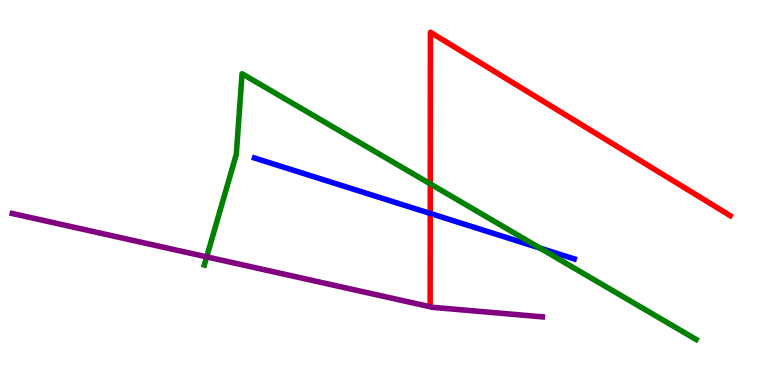[{'lines': ['blue', 'red'], 'intersections': [{'x': 5.55, 'y': 4.46}]}, {'lines': ['green', 'red'], 'intersections': [{'x': 5.55, 'y': 5.22}]}, {'lines': ['purple', 'red'], 'intersections': []}, {'lines': ['blue', 'green'], 'intersections': [{'x': 6.97, 'y': 3.56}]}, {'lines': ['blue', 'purple'], 'intersections': []}, {'lines': ['green', 'purple'], 'intersections': [{'x': 2.67, 'y': 3.33}]}]